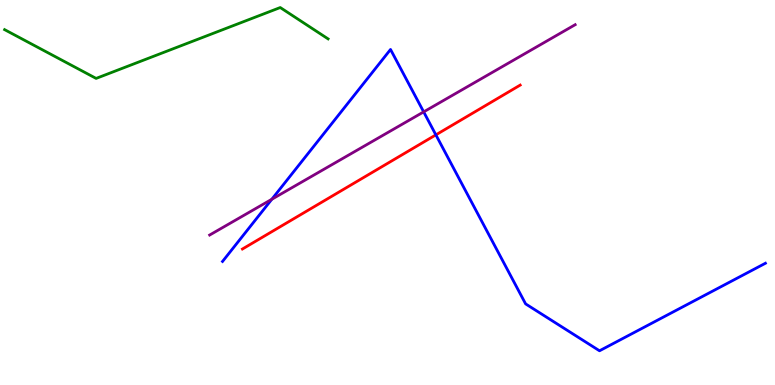[{'lines': ['blue', 'red'], 'intersections': [{'x': 5.62, 'y': 6.5}]}, {'lines': ['green', 'red'], 'intersections': []}, {'lines': ['purple', 'red'], 'intersections': []}, {'lines': ['blue', 'green'], 'intersections': []}, {'lines': ['blue', 'purple'], 'intersections': [{'x': 3.51, 'y': 4.82}, {'x': 5.47, 'y': 7.09}]}, {'lines': ['green', 'purple'], 'intersections': []}]